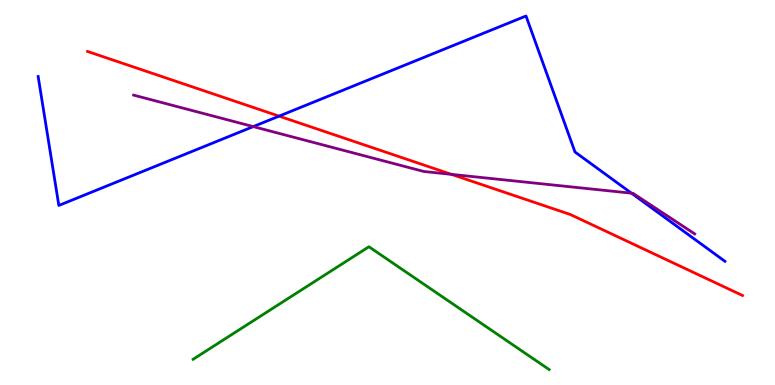[{'lines': ['blue', 'red'], 'intersections': [{'x': 3.6, 'y': 6.98}]}, {'lines': ['green', 'red'], 'intersections': []}, {'lines': ['purple', 'red'], 'intersections': [{'x': 5.83, 'y': 5.47}]}, {'lines': ['blue', 'green'], 'intersections': []}, {'lines': ['blue', 'purple'], 'intersections': [{'x': 3.27, 'y': 6.71}, {'x': 8.15, 'y': 4.98}]}, {'lines': ['green', 'purple'], 'intersections': []}]